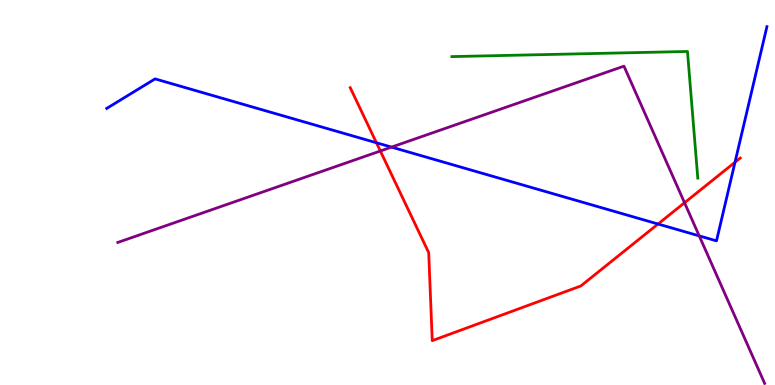[{'lines': ['blue', 'red'], 'intersections': [{'x': 4.86, 'y': 6.29}, {'x': 8.49, 'y': 4.18}, {'x': 9.48, 'y': 5.79}]}, {'lines': ['green', 'red'], 'intersections': []}, {'lines': ['purple', 'red'], 'intersections': [{'x': 4.91, 'y': 6.08}, {'x': 8.83, 'y': 4.73}]}, {'lines': ['blue', 'green'], 'intersections': []}, {'lines': ['blue', 'purple'], 'intersections': [{'x': 5.05, 'y': 6.18}, {'x': 9.02, 'y': 3.87}]}, {'lines': ['green', 'purple'], 'intersections': []}]